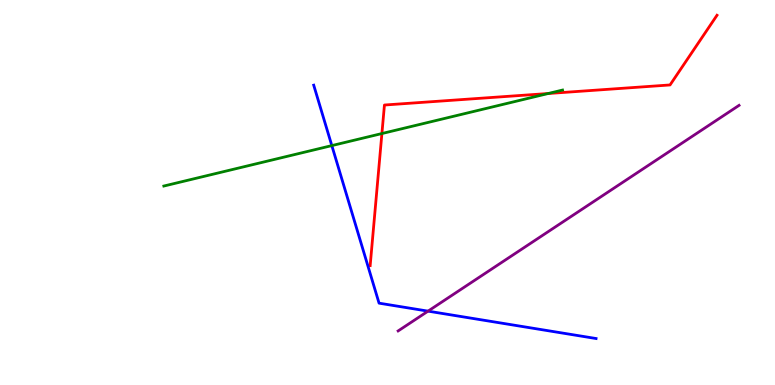[{'lines': ['blue', 'red'], 'intersections': []}, {'lines': ['green', 'red'], 'intersections': [{'x': 4.93, 'y': 6.53}, {'x': 7.07, 'y': 7.57}]}, {'lines': ['purple', 'red'], 'intersections': []}, {'lines': ['blue', 'green'], 'intersections': [{'x': 4.28, 'y': 6.22}]}, {'lines': ['blue', 'purple'], 'intersections': [{'x': 5.52, 'y': 1.92}]}, {'lines': ['green', 'purple'], 'intersections': []}]